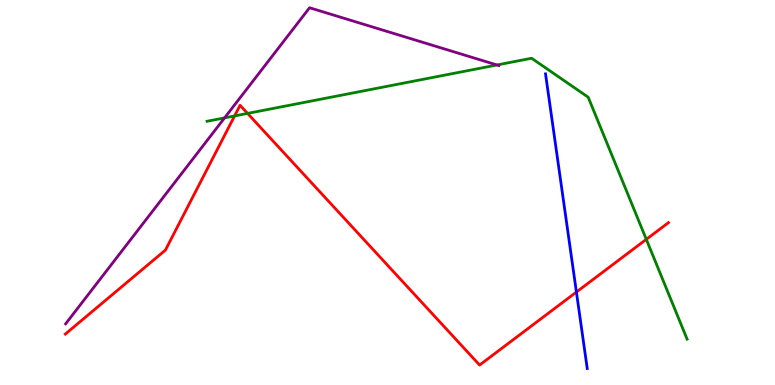[{'lines': ['blue', 'red'], 'intersections': [{'x': 7.44, 'y': 2.41}]}, {'lines': ['green', 'red'], 'intersections': [{'x': 3.03, 'y': 6.99}, {'x': 3.19, 'y': 7.05}, {'x': 8.34, 'y': 3.78}]}, {'lines': ['purple', 'red'], 'intersections': []}, {'lines': ['blue', 'green'], 'intersections': []}, {'lines': ['blue', 'purple'], 'intersections': []}, {'lines': ['green', 'purple'], 'intersections': [{'x': 2.9, 'y': 6.94}, {'x': 6.41, 'y': 8.31}]}]